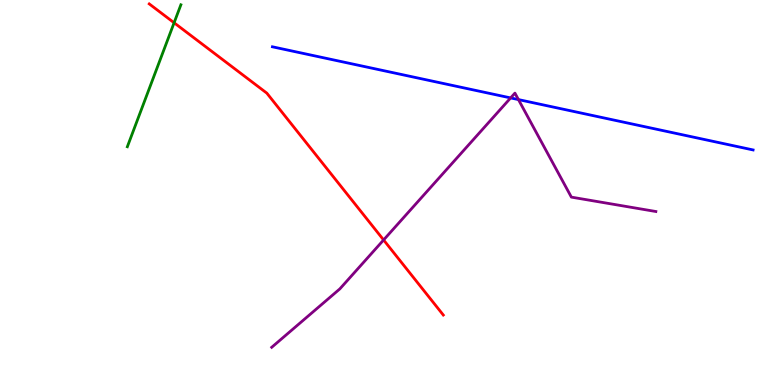[{'lines': ['blue', 'red'], 'intersections': []}, {'lines': ['green', 'red'], 'intersections': [{'x': 2.25, 'y': 9.41}]}, {'lines': ['purple', 'red'], 'intersections': [{'x': 4.95, 'y': 3.77}]}, {'lines': ['blue', 'green'], 'intersections': []}, {'lines': ['blue', 'purple'], 'intersections': [{'x': 6.59, 'y': 7.46}, {'x': 6.69, 'y': 7.41}]}, {'lines': ['green', 'purple'], 'intersections': []}]